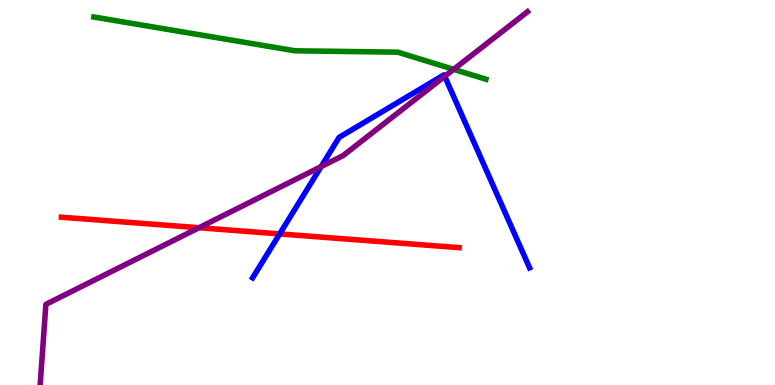[{'lines': ['blue', 'red'], 'intersections': [{'x': 3.61, 'y': 3.92}]}, {'lines': ['green', 'red'], 'intersections': []}, {'lines': ['purple', 'red'], 'intersections': [{'x': 2.57, 'y': 4.08}]}, {'lines': ['blue', 'green'], 'intersections': []}, {'lines': ['blue', 'purple'], 'intersections': [{'x': 4.14, 'y': 5.67}, {'x': 5.74, 'y': 8.02}]}, {'lines': ['green', 'purple'], 'intersections': [{'x': 5.85, 'y': 8.2}]}]